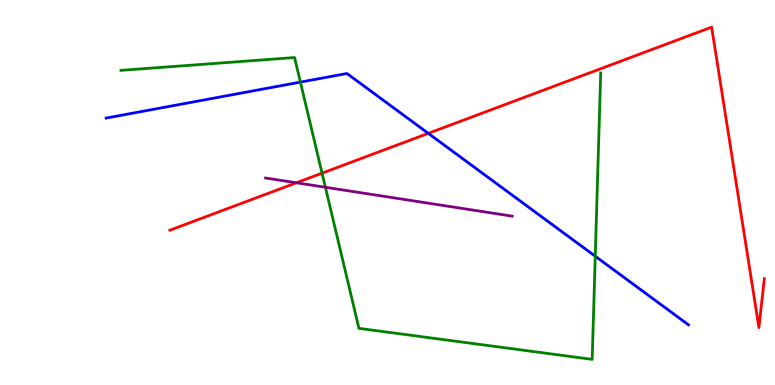[{'lines': ['blue', 'red'], 'intersections': [{'x': 5.53, 'y': 6.54}]}, {'lines': ['green', 'red'], 'intersections': [{'x': 4.16, 'y': 5.5}]}, {'lines': ['purple', 'red'], 'intersections': [{'x': 3.82, 'y': 5.25}]}, {'lines': ['blue', 'green'], 'intersections': [{'x': 3.88, 'y': 7.87}, {'x': 7.68, 'y': 3.34}]}, {'lines': ['blue', 'purple'], 'intersections': []}, {'lines': ['green', 'purple'], 'intersections': [{'x': 4.2, 'y': 5.14}]}]